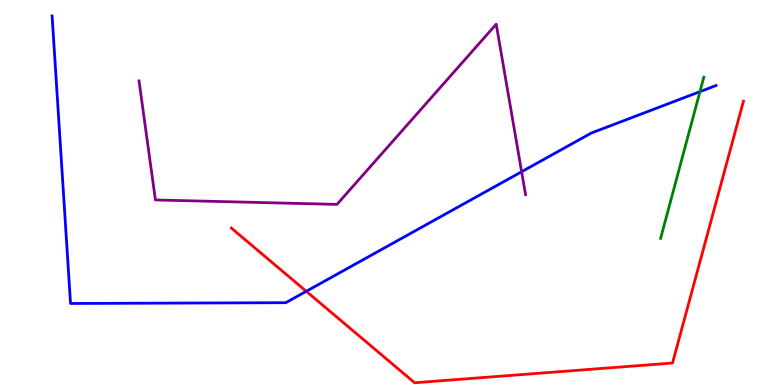[{'lines': ['blue', 'red'], 'intersections': [{'x': 3.95, 'y': 2.43}]}, {'lines': ['green', 'red'], 'intersections': []}, {'lines': ['purple', 'red'], 'intersections': []}, {'lines': ['blue', 'green'], 'intersections': [{'x': 9.03, 'y': 7.62}]}, {'lines': ['blue', 'purple'], 'intersections': [{'x': 6.73, 'y': 5.54}]}, {'lines': ['green', 'purple'], 'intersections': []}]